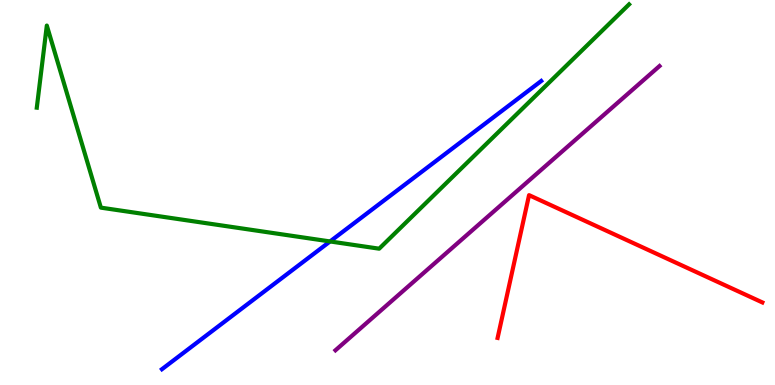[{'lines': ['blue', 'red'], 'intersections': []}, {'lines': ['green', 'red'], 'intersections': []}, {'lines': ['purple', 'red'], 'intersections': []}, {'lines': ['blue', 'green'], 'intersections': [{'x': 4.26, 'y': 3.73}]}, {'lines': ['blue', 'purple'], 'intersections': []}, {'lines': ['green', 'purple'], 'intersections': []}]